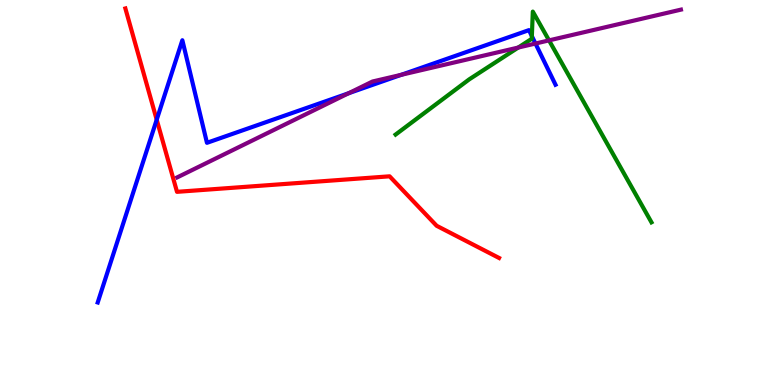[{'lines': ['blue', 'red'], 'intersections': [{'x': 2.02, 'y': 6.89}]}, {'lines': ['green', 'red'], 'intersections': []}, {'lines': ['purple', 'red'], 'intersections': []}, {'lines': ['blue', 'green'], 'intersections': [{'x': 6.86, 'y': 9.06}]}, {'lines': ['blue', 'purple'], 'intersections': [{'x': 4.5, 'y': 7.58}, {'x': 5.18, 'y': 8.06}, {'x': 6.91, 'y': 8.87}]}, {'lines': ['green', 'purple'], 'intersections': [{'x': 6.69, 'y': 8.76}, {'x': 7.08, 'y': 8.95}]}]